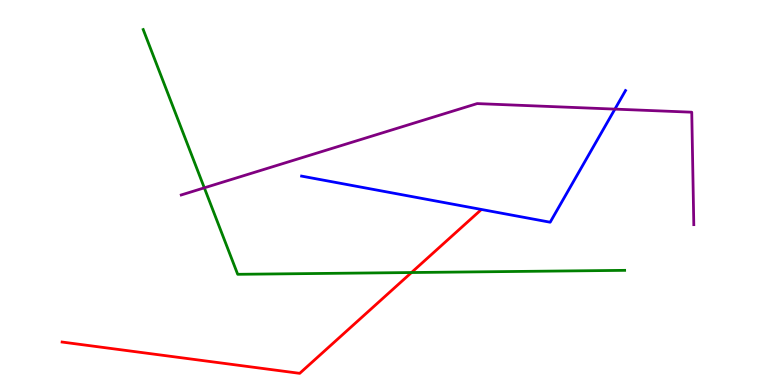[{'lines': ['blue', 'red'], 'intersections': []}, {'lines': ['green', 'red'], 'intersections': [{'x': 5.31, 'y': 2.92}]}, {'lines': ['purple', 'red'], 'intersections': []}, {'lines': ['blue', 'green'], 'intersections': []}, {'lines': ['blue', 'purple'], 'intersections': [{'x': 7.93, 'y': 7.17}]}, {'lines': ['green', 'purple'], 'intersections': [{'x': 2.64, 'y': 5.12}]}]